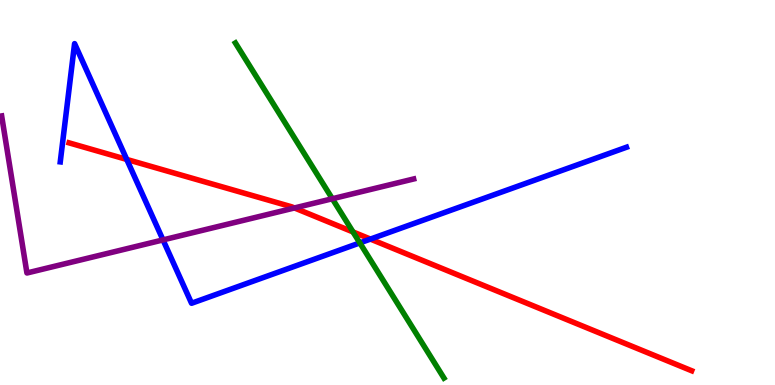[{'lines': ['blue', 'red'], 'intersections': [{'x': 1.64, 'y': 5.86}, {'x': 4.78, 'y': 3.79}]}, {'lines': ['green', 'red'], 'intersections': [{'x': 4.56, 'y': 3.98}]}, {'lines': ['purple', 'red'], 'intersections': [{'x': 3.8, 'y': 4.6}]}, {'lines': ['blue', 'green'], 'intersections': [{'x': 4.64, 'y': 3.69}]}, {'lines': ['blue', 'purple'], 'intersections': [{'x': 2.1, 'y': 3.77}]}, {'lines': ['green', 'purple'], 'intersections': [{'x': 4.29, 'y': 4.84}]}]